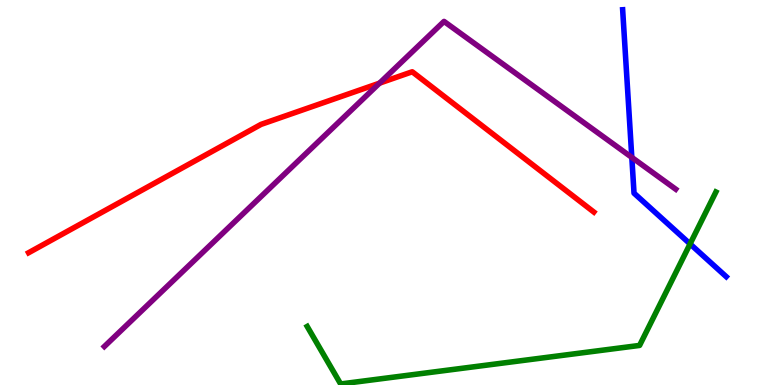[{'lines': ['blue', 'red'], 'intersections': []}, {'lines': ['green', 'red'], 'intersections': []}, {'lines': ['purple', 'red'], 'intersections': [{'x': 4.9, 'y': 7.84}]}, {'lines': ['blue', 'green'], 'intersections': [{'x': 8.9, 'y': 3.66}]}, {'lines': ['blue', 'purple'], 'intersections': [{'x': 8.15, 'y': 5.91}]}, {'lines': ['green', 'purple'], 'intersections': []}]